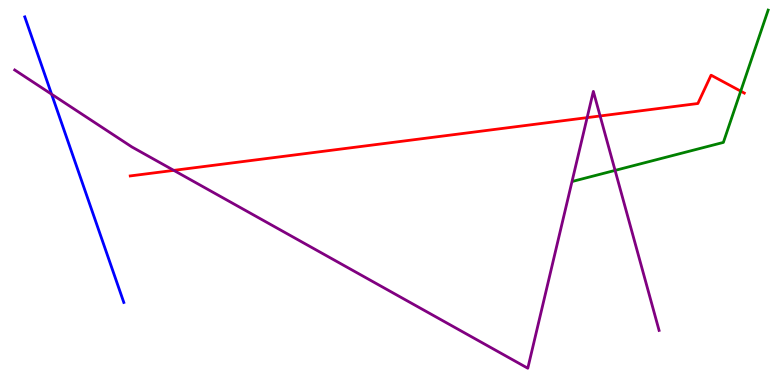[{'lines': ['blue', 'red'], 'intersections': []}, {'lines': ['green', 'red'], 'intersections': [{'x': 9.56, 'y': 7.63}]}, {'lines': ['purple', 'red'], 'intersections': [{'x': 2.24, 'y': 5.57}, {'x': 7.58, 'y': 6.94}, {'x': 7.74, 'y': 6.99}]}, {'lines': ['blue', 'green'], 'intersections': []}, {'lines': ['blue', 'purple'], 'intersections': [{'x': 0.666, 'y': 7.55}]}, {'lines': ['green', 'purple'], 'intersections': [{'x': 7.94, 'y': 5.57}]}]